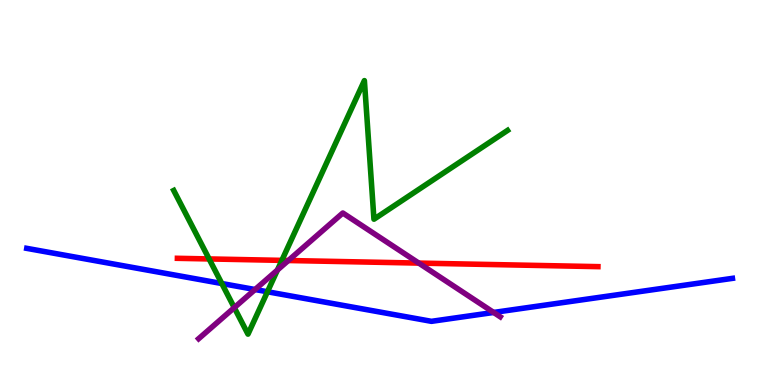[{'lines': ['blue', 'red'], 'intersections': []}, {'lines': ['green', 'red'], 'intersections': [{'x': 2.7, 'y': 3.27}, {'x': 3.64, 'y': 3.24}]}, {'lines': ['purple', 'red'], 'intersections': [{'x': 3.72, 'y': 3.23}, {'x': 5.4, 'y': 3.17}]}, {'lines': ['blue', 'green'], 'intersections': [{'x': 2.86, 'y': 2.64}, {'x': 3.45, 'y': 2.42}]}, {'lines': ['blue', 'purple'], 'intersections': [{'x': 3.29, 'y': 2.48}, {'x': 6.37, 'y': 1.88}]}, {'lines': ['green', 'purple'], 'intersections': [{'x': 3.02, 'y': 2.01}, {'x': 3.58, 'y': 2.99}]}]